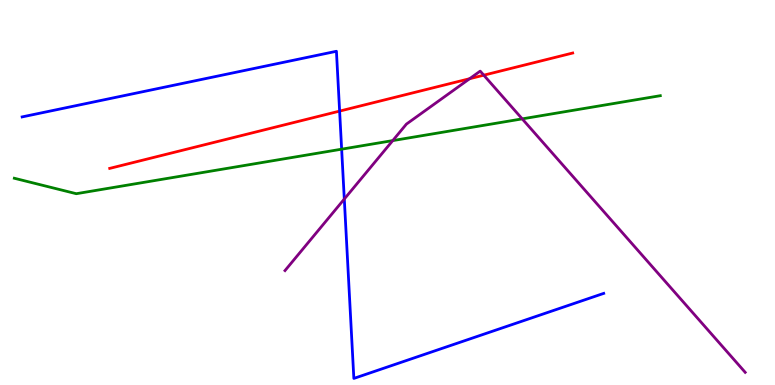[{'lines': ['blue', 'red'], 'intersections': [{'x': 4.38, 'y': 7.11}]}, {'lines': ['green', 'red'], 'intersections': []}, {'lines': ['purple', 'red'], 'intersections': [{'x': 6.06, 'y': 7.96}, {'x': 6.24, 'y': 8.05}]}, {'lines': ['blue', 'green'], 'intersections': [{'x': 4.41, 'y': 6.13}]}, {'lines': ['blue', 'purple'], 'intersections': [{'x': 4.44, 'y': 4.83}]}, {'lines': ['green', 'purple'], 'intersections': [{'x': 5.07, 'y': 6.35}, {'x': 6.74, 'y': 6.91}]}]